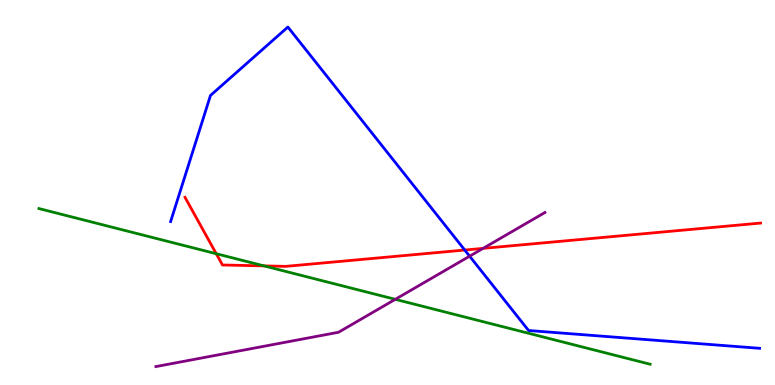[{'lines': ['blue', 'red'], 'intersections': [{'x': 6.0, 'y': 3.51}]}, {'lines': ['green', 'red'], 'intersections': [{'x': 2.79, 'y': 3.41}, {'x': 3.41, 'y': 3.09}]}, {'lines': ['purple', 'red'], 'intersections': [{'x': 6.23, 'y': 3.55}]}, {'lines': ['blue', 'green'], 'intersections': []}, {'lines': ['blue', 'purple'], 'intersections': [{'x': 6.06, 'y': 3.35}]}, {'lines': ['green', 'purple'], 'intersections': [{'x': 5.1, 'y': 2.23}]}]